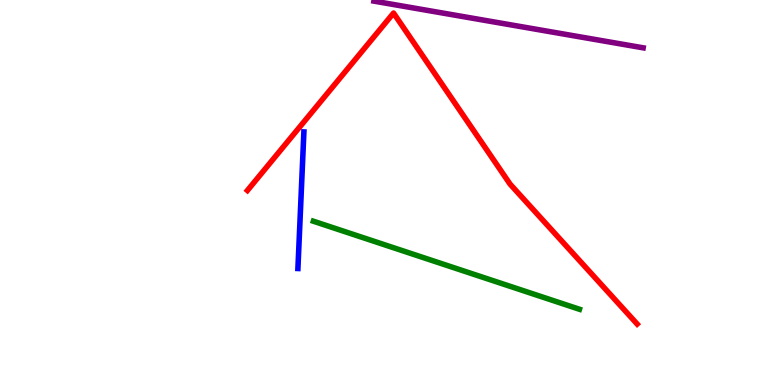[{'lines': ['blue', 'red'], 'intersections': []}, {'lines': ['green', 'red'], 'intersections': []}, {'lines': ['purple', 'red'], 'intersections': []}, {'lines': ['blue', 'green'], 'intersections': []}, {'lines': ['blue', 'purple'], 'intersections': []}, {'lines': ['green', 'purple'], 'intersections': []}]